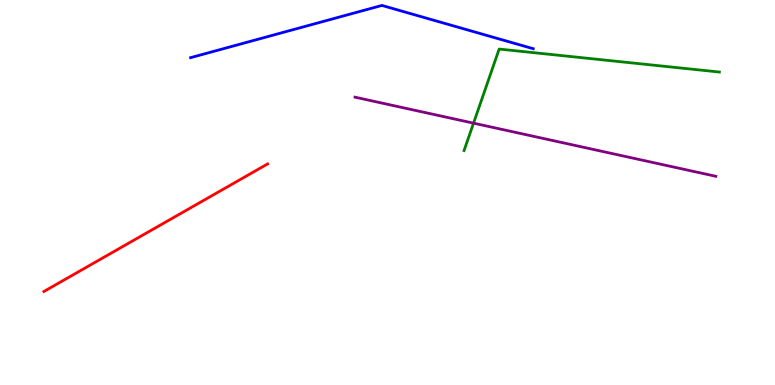[{'lines': ['blue', 'red'], 'intersections': []}, {'lines': ['green', 'red'], 'intersections': []}, {'lines': ['purple', 'red'], 'intersections': []}, {'lines': ['blue', 'green'], 'intersections': []}, {'lines': ['blue', 'purple'], 'intersections': []}, {'lines': ['green', 'purple'], 'intersections': [{'x': 6.11, 'y': 6.8}]}]